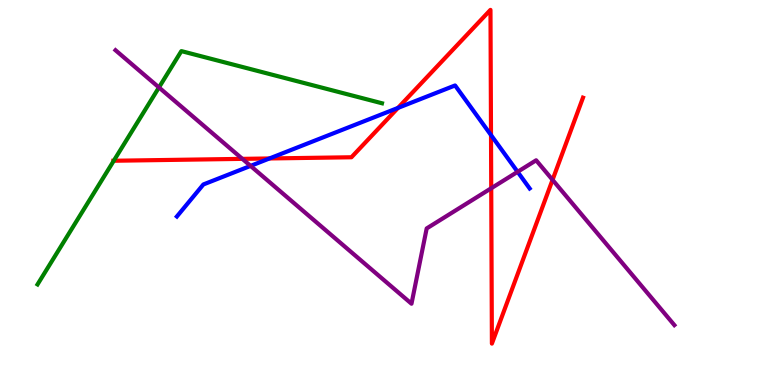[{'lines': ['blue', 'red'], 'intersections': [{'x': 3.48, 'y': 5.88}, {'x': 5.14, 'y': 7.2}, {'x': 6.34, 'y': 6.49}]}, {'lines': ['green', 'red'], 'intersections': [{'x': 1.47, 'y': 5.82}]}, {'lines': ['purple', 'red'], 'intersections': [{'x': 3.13, 'y': 5.87}, {'x': 6.34, 'y': 5.11}, {'x': 7.13, 'y': 5.33}]}, {'lines': ['blue', 'green'], 'intersections': []}, {'lines': ['blue', 'purple'], 'intersections': [{'x': 3.23, 'y': 5.69}, {'x': 6.68, 'y': 5.54}]}, {'lines': ['green', 'purple'], 'intersections': [{'x': 2.05, 'y': 7.73}]}]